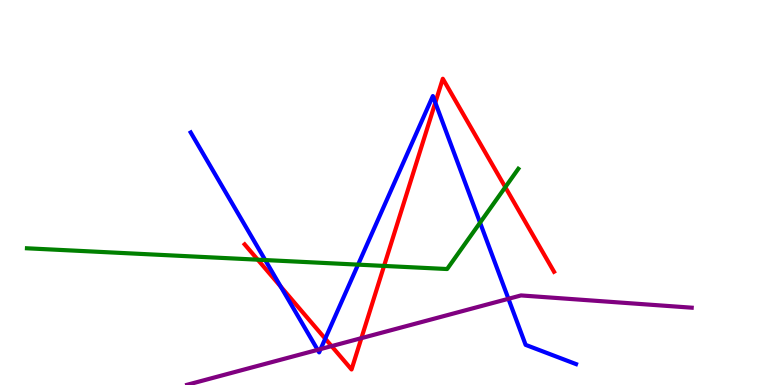[{'lines': ['blue', 'red'], 'intersections': [{'x': 3.62, 'y': 2.56}, {'x': 4.2, 'y': 1.2}, {'x': 5.62, 'y': 7.33}]}, {'lines': ['green', 'red'], 'intersections': [{'x': 3.33, 'y': 3.25}, {'x': 4.96, 'y': 3.09}, {'x': 6.52, 'y': 5.14}]}, {'lines': ['purple', 'red'], 'intersections': [{'x': 4.28, 'y': 1.01}, {'x': 4.66, 'y': 1.22}]}, {'lines': ['blue', 'green'], 'intersections': [{'x': 3.42, 'y': 3.25}, {'x': 4.62, 'y': 3.13}, {'x': 6.19, 'y': 4.22}]}, {'lines': ['blue', 'purple'], 'intersections': [{'x': 4.1, 'y': 0.913}, {'x': 4.14, 'y': 0.934}, {'x': 6.56, 'y': 2.24}]}, {'lines': ['green', 'purple'], 'intersections': []}]